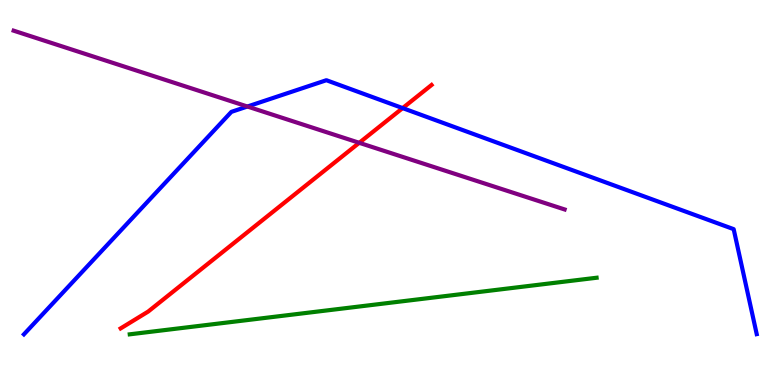[{'lines': ['blue', 'red'], 'intersections': [{'x': 5.2, 'y': 7.19}]}, {'lines': ['green', 'red'], 'intersections': []}, {'lines': ['purple', 'red'], 'intersections': [{'x': 4.64, 'y': 6.29}]}, {'lines': ['blue', 'green'], 'intersections': []}, {'lines': ['blue', 'purple'], 'intersections': [{'x': 3.19, 'y': 7.23}]}, {'lines': ['green', 'purple'], 'intersections': []}]